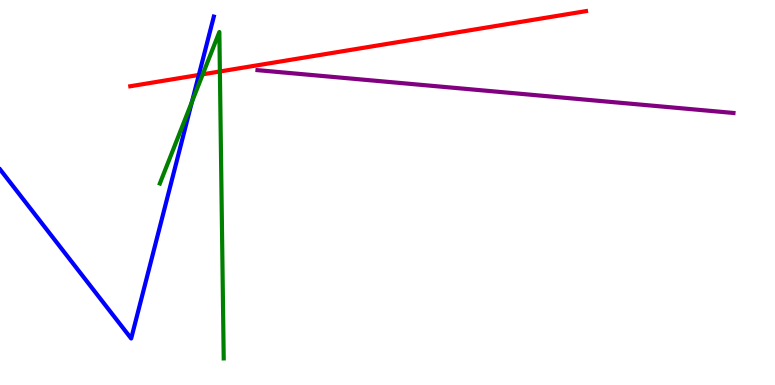[{'lines': ['blue', 'red'], 'intersections': [{'x': 2.57, 'y': 8.05}]}, {'lines': ['green', 'red'], 'intersections': [{'x': 2.62, 'y': 8.07}, {'x': 2.84, 'y': 8.14}]}, {'lines': ['purple', 'red'], 'intersections': []}, {'lines': ['blue', 'green'], 'intersections': [{'x': 2.48, 'y': 7.36}]}, {'lines': ['blue', 'purple'], 'intersections': []}, {'lines': ['green', 'purple'], 'intersections': []}]